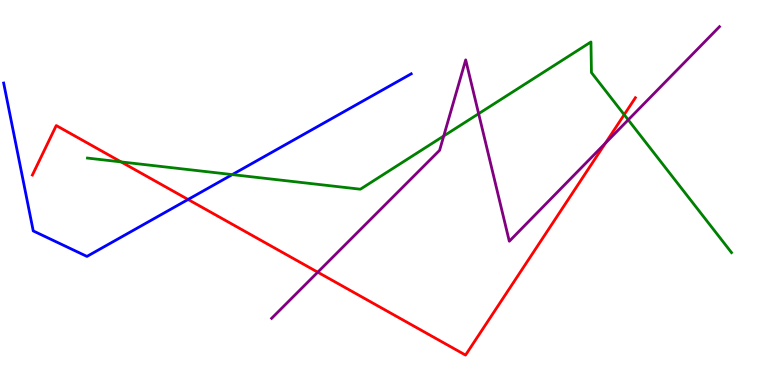[{'lines': ['blue', 'red'], 'intersections': [{'x': 2.43, 'y': 4.82}]}, {'lines': ['green', 'red'], 'intersections': [{'x': 1.56, 'y': 5.79}, {'x': 8.05, 'y': 7.02}]}, {'lines': ['purple', 'red'], 'intersections': [{'x': 4.1, 'y': 2.93}, {'x': 7.81, 'y': 6.28}]}, {'lines': ['blue', 'green'], 'intersections': [{'x': 3.0, 'y': 5.47}]}, {'lines': ['blue', 'purple'], 'intersections': []}, {'lines': ['green', 'purple'], 'intersections': [{'x': 5.73, 'y': 6.47}, {'x': 6.18, 'y': 7.05}, {'x': 8.11, 'y': 6.89}]}]